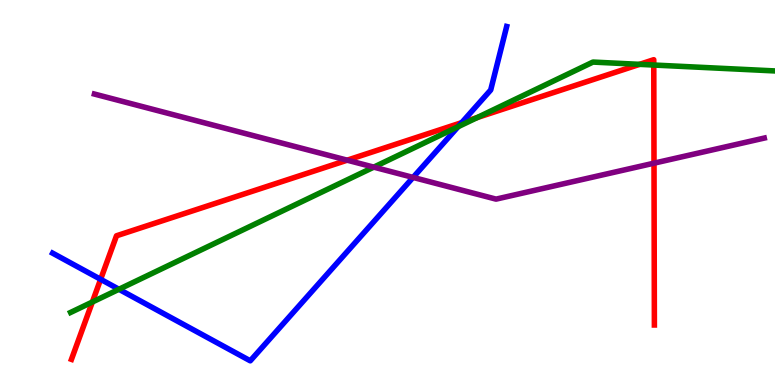[{'lines': ['blue', 'red'], 'intersections': [{'x': 1.3, 'y': 2.75}, {'x': 5.96, 'y': 6.81}]}, {'lines': ['green', 'red'], 'intersections': [{'x': 1.19, 'y': 2.16}, {'x': 6.16, 'y': 6.95}, {'x': 8.25, 'y': 8.33}, {'x': 8.44, 'y': 8.31}]}, {'lines': ['purple', 'red'], 'intersections': [{'x': 4.48, 'y': 5.84}, {'x': 8.44, 'y': 5.76}]}, {'lines': ['blue', 'green'], 'intersections': [{'x': 1.53, 'y': 2.49}, {'x': 5.91, 'y': 6.71}]}, {'lines': ['blue', 'purple'], 'intersections': [{'x': 5.33, 'y': 5.39}]}, {'lines': ['green', 'purple'], 'intersections': [{'x': 4.82, 'y': 5.66}]}]